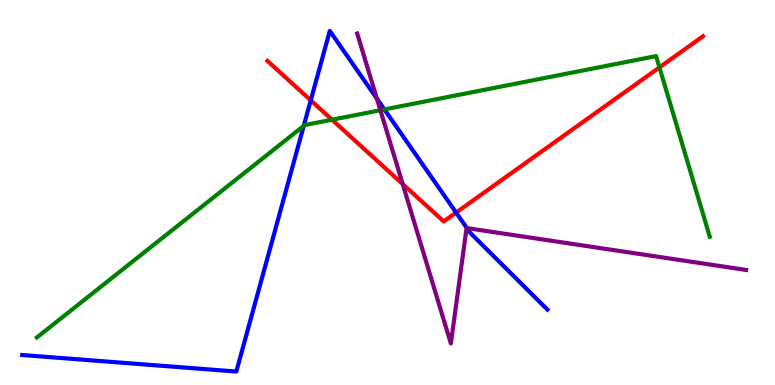[{'lines': ['blue', 'red'], 'intersections': [{'x': 4.01, 'y': 7.39}, {'x': 5.89, 'y': 4.48}]}, {'lines': ['green', 'red'], 'intersections': [{'x': 4.28, 'y': 6.89}, {'x': 8.51, 'y': 8.25}]}, {'lines': ['purple', 'red'], 'intersections': [{'x': 5.2, 'y': 5.22}]}, {'lines': ['blue', 'green'], 'intersections': [{'x': 3.92, 'y': 6.73}, {'x': 4.96, 'y': 7.16}]}, {'lines': ['blue', 'purple'], 'intersections': [{'x': 4.86, 'y': 7.44}, {'x': 6.02, 'y': 4.08}]}, {'lines': ['green', 'purple'], 'intersections': [{'x': 4.91, 'y': 7.14}]}]